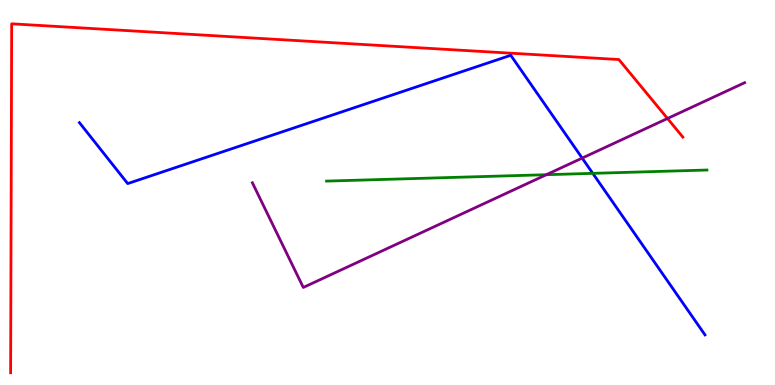[{'lines': ['blue', 'red'], 'intersections': []}, {'lines': ['green', 'red'], 'intersections': []}, {'lines': ['purple', 'red'], 'intersections': [{'x': 8.61, 'y': 6.92}]}, {'lines': ['blue', 'green'], 'intersections': [{'x': 7.65, 'y': 5.5}]}, {'lines': ['blue', 'purple'], 'intersections': [{'x': 7.51, 'y': 5.89}]}, {'lines': ['green', 'purple'], 'intersections': [{'x': 7.05, 'y': 5.46}]}]